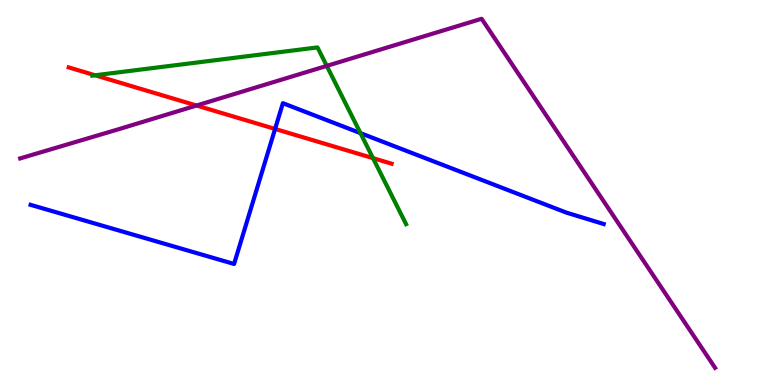[{'lines': ['blue', 'red'], 'intersections': [{'x': 3.55, 'y': 6.65}]}, {'lines': ['green', 'red'], 'intersections': [{'x': 1.23, 'y': 8.04}, {'x': 4.81, 'y': 5.89}]}, {'lines': ['purple', 'red'], 'intersections': [{'x': 2.54, 'y': 7.26}]}, {'lines': ['blue', 'green'], 'intersections': [{'x': 4.65, 'y': 6.54}]}, {'lines': ['blue', 'purple'], 'intersections': []}, {'lines': ['green', 'purple'], 'intersections': [{'x': 4.22, 'y': 8.29}]}]